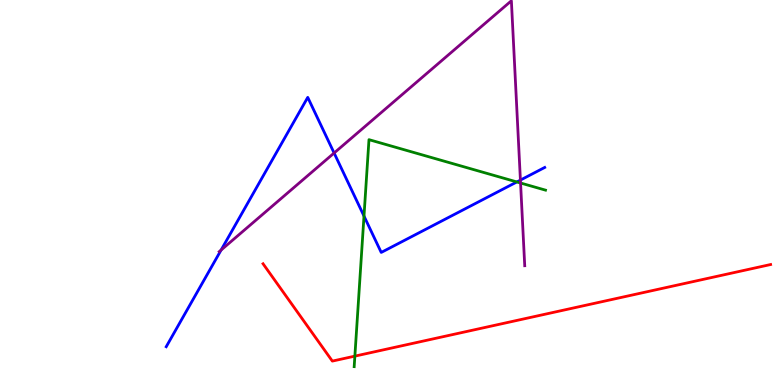[{'lines': ['blue', 'red'], 'intersections': []}, {'lines': ['green', 'red'], 'intersections': [{'x': 4.58, 'y': 0.75}]}, {'lines': ['purple', 'red'], 'intersections': []}, {'lines': ['blue', 'green'], 'intersections': [{'x': 4.7, 'y': 4.39}, {'x': 6.67, 'y': 5.27}]}, {'lines': ['blue', 'purple'], 'intersections': [{'x': 2.85, 'y': 3.5}, {'x': 4.31, 'y': 6.03}, {'x': 6.72, 'y': 5.32}]}, {'lines': ['green', 'purple'], 'intersections': [{'x': 6.72, 'y': 5.25}]}]